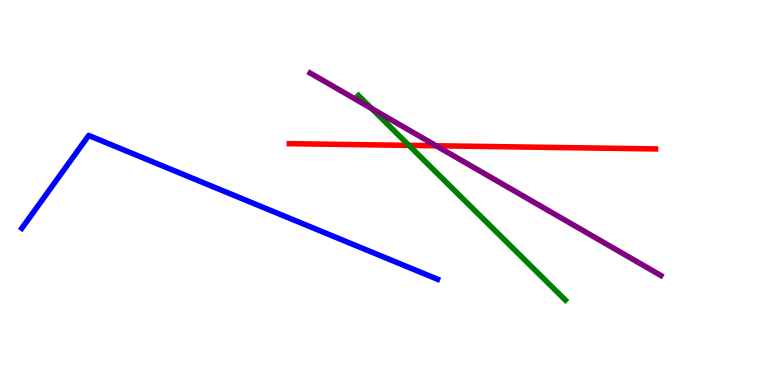[{'lines': ['blue', 'red'], 'intersections': []}, {'lines': ['green', 'red'], 'intersections': [{'x': 5.28, 'y': 6.22}]}, {'lines': ['purple', 'red'], 'intersections': [{'x': 5.63, 'y': 6.21}]}, {'lines': ['blue', 'green'], 'intersections': []}, {'lines': ['blue', 'purple'], 'intersections': []}, {'lines': ['green', 'purple'], 'intersections': [{'x': 4.8, 'y': 7.18}]}]